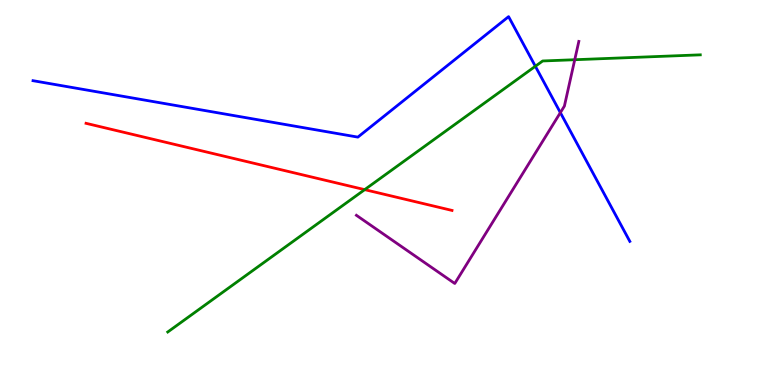[{'lines': ['blue', 'red'], 'intersections': []}, {'lines': ['green', 'red'], 'intersections': [{'x': 4.71, 'y': 5.07}]}, {'lines': ['purple', 'red'], 'intersections': []}, {'lines': ['blue', 'green'], 'intersections': [{'x': 6.91, 'y': 8.28}]}, {'lines': ['blue', 'purple'], 'intersections': [{'x': 7.23, 'y': 7.07}]}, {'lines': ['green', 'purple'], 'intersections': [{'x': 7.42, 'y': 8.45}]}]